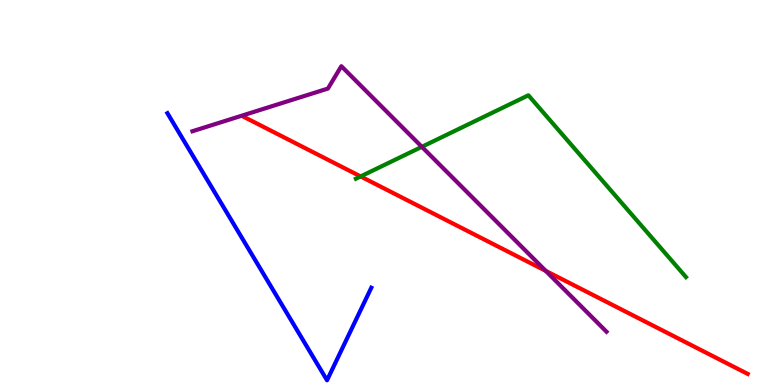[{'lines': ['blue', 'red'], 'intersections': []}, {'lines': ['green', 'red'], 'intersections': [{'x': 4.65, 'y': 5.42}]}, {'lines': ['purple', 'red'], 'intersections': [{'x': 7.04, 'y': 2.96}]}, {'lines': ['blue', 'green'], 'intersections': []}, {'lines': ['blue', 'purple'], 'intersections': []}, {'lines': ['green', 'purple'], 'intersections': [{'x': 5.44, 'y': 6.19}]}]